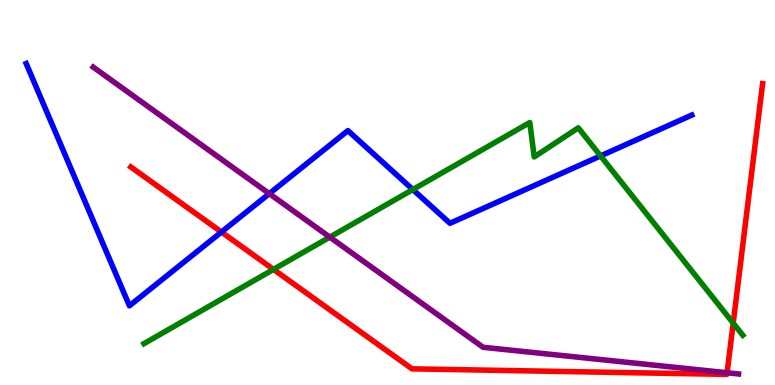[{'lines': ['blue', 'red'], 'intersections': [{'x': 2.86, 'y': 3.97}]}, {'lines': ['green', 'red'], 'intersections': [{'x': 3.53, 'y': 3.0}, {'x': 9.46, 'y': 1.61}]}, {'lines': ['purple', 'red'], 'intersections': [{'x': 9.38, 'y': 0.318}]}, {'lines': ['blue', 'green'], 'intersections': [{'x': 5.33, 'y': 5.08}, {'x': 7.75, 'y': 5.95}]}, {'lines': ['blue', 'purple'], 'intersections': [{'x': 3.47, 'y': 4.97}]}, {'lines': ['green', 'purple'], 'intersections': [{'x': 4.26, 'y': 3.84}]}]